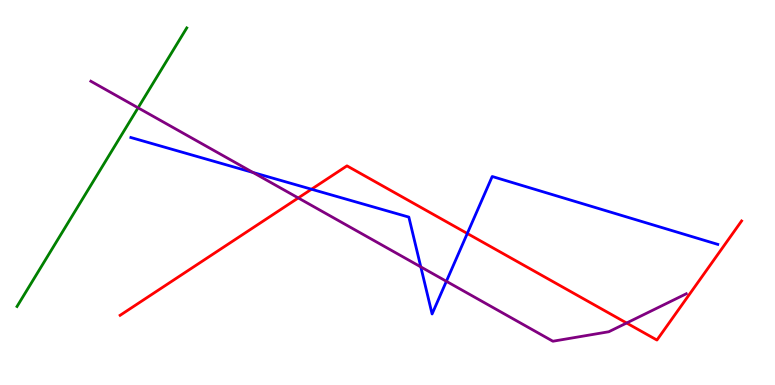[{'lines': ['blue', 'red'], 'intersections': [{'x': 4.02, 'y': 5.09}, {'x': 6.03, 'y': 3.94}]}, {'lines': ['green', 'red'], 'intersections': []}, {'lines': ['purple', 'red'], 'intersections': [{'x': 3.85, 'y': 4.86}, {'x': 8.09, 'y': 1.61}]}, {'lines': ['blue', 'green'], 'intersections': []}, {'lines': ['blue', 'purple'], 'intersections': [{'x': 3.26, 'y': 5.52}, {'x': 5.43, 'y': 3.07}, {'x': 5.76, 'y': 2.69}]}, {'lines': ['green', 'purple'], 'intersections': [{'x': 1.78, 'y': 7.2}]}]